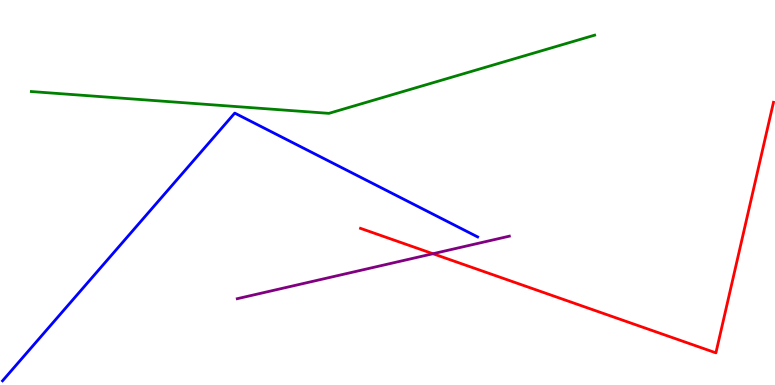[{'lines': ['blue', 'red'], 'intersections': []}, {'lines': ['green', 'red'], 'intersections': []}, {'lines': ['purple', 'red'], 'intersections': [{'x': 5.59, 'y': 3.41}]}, {'lines': ['blue', 'green'], 'intersections': []}, {'lines': ['blue', 'purple'], 'intersections': []}, {'lines': ['green', 'purple'], 'intersections': []}]